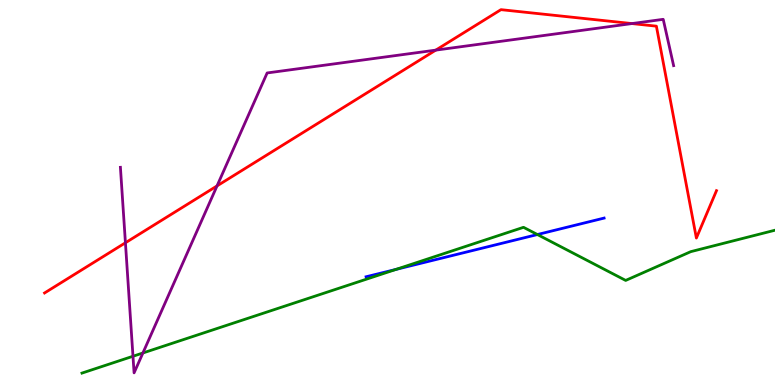[{'lines': ['blue', 'red'], 'intersections': []}, {'lines': ['green', 'red'], 'intersections': []}, {'lines': ['purple', 'red'], 'intersections': [{'x': 1.62, 'y': 3.69}, {'x': 2.8, 'y': 5.17}, {'x': 5.62, 'y': 8.7}, {'x': 8.15, 'y': 9.39}]}, {'lines': ['blue', 'green'], 'intersections': [{'x': 5.11, 'y': 3.0}, {'x': 6.93, 'y': 3.91}]}, {'lines': ['blue', 'purple'], 'intersections': []}, {'lines': ['green', 'purple'], 'intersections': [{'x': 1.72, 'y': 0.747}, {'x': 1.84, 'y': 0.832}]}]